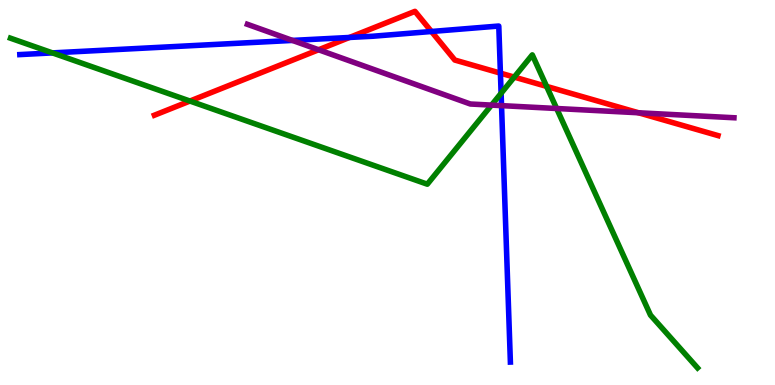[{'lines': ['blue', 'red'], 'intersections': [{'x': 4.51, 'y': 9.03}, {'x': 5.57, 'y': 9.18}, {'x': 6.46, 'y': 8.1}]}, {'lines': ['green', 'red'], 'intersections': [{'x': 2.45, 'y': 7.38}, {'x': 6.64, 'y': 8.0}, {'x': 7.05, 'y': 7.76}]}, {'lines': ['purple', 'red'], 'intersections': [{'x': 4.11, 'y': 8.71}, {'x': 8.24, 'y': 7.07}]}, {'lines': ['blue', 'green'], 'intersections': [{'x': 0.677, 'y': 8.63}, {'x': 6.47, 'y': 7.58}]}, {'lines': ['blue', 'purple'], 'intersections': [{'x': 3.77, 'y': 8.95}, {'x': 6.47, 'y': 7.26}]}, {'lines': ['green', 'purple'], 'intersections': [{'x': 6.34, 'y': 7.27}, {'x': 7.18, 'y': 7.18}]}]